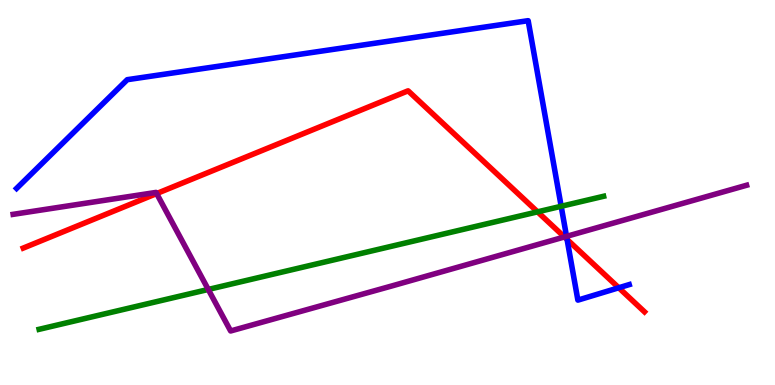[{'lines': ['blue', 'red'], 'intersections': [{'x': 7.32, 'y': 3.78}, {'x': 7.98, 'y': 2.53}]}, {'lines': ['green', 'red'], 'intersections': [{'x': 6.94, 'y': 4.5}]}, {'lines': ['purple', 'red'], 'intersections': [{'x': 2.02, 'y': 4.97}, {'x': 7.28, 'y': 3.85}]}, {'lines': ['blue', 'green'], 'intersections': [{'x': 7.24, 'y': 4.64}]}, {'lines': ['blue', 'purple'], 'intersections': [{'x': 7.31, 'y': 3.86}]}, {'lines': ['green', 'purple'], 'intersections': [{'x': 2.69, 'y': 2.48}]}]